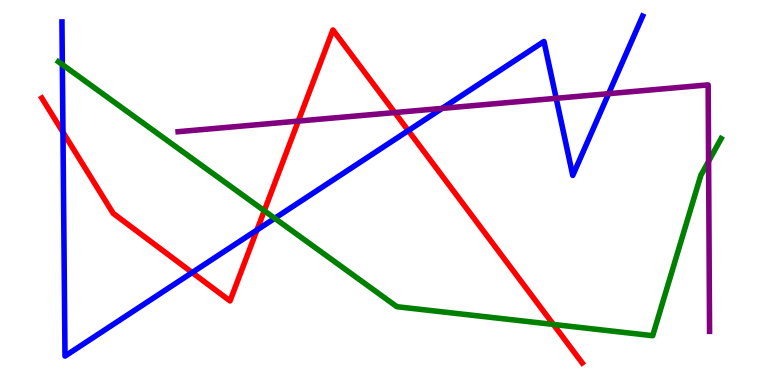[{'lines': ['blue', 'red'], 'intersections': [{'x': 0.812, 'y': 6.57}, {'x': 2.48, 'y': 2.92}, {'x': 3.32, 'y': 4.03}, {'x': 5.27, 'y': 6.61}]}, {'lines': ['green', 'red'], 'intersections': [{'x': 3.41, 'y': 4.53}, {'x': 7.14, 'y': 1.57}]}, {'lines': ['purple', 'red'], 'intersections': [{'x': 3.85, 'y': 6.85}, {'x': 5.09, 'y': 7.08}]}, {'lines': ['blue', 'green'], 'intersections': [{'x': 0.804, 'y': 8.32}, {'x': 3.55, 'y': 4.33}]}, {'lines': ['blue', 'purple'], 'intersections': [{'x': 5.7, 'y': 7.18}, {'x': 7.18, 'y': 7.45}, {'x': 7.85, 'y': 7.57}]}, {'lines': ['green', 'purple'], 'intersections': [{'x': 9.14, 'y': 5.81}]}]